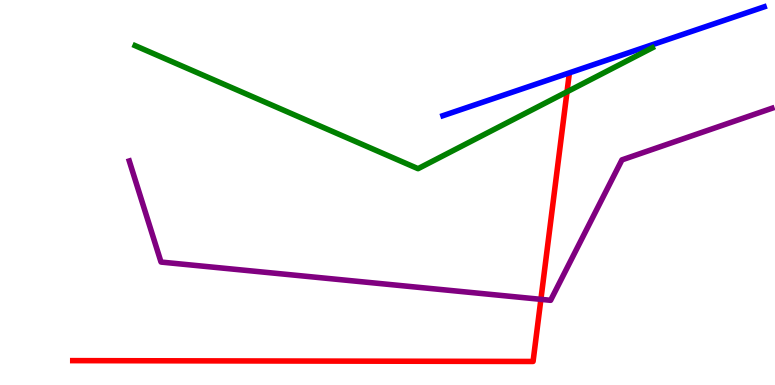[{'lines': ['blue', 'red'], 'intersections': []}, {'lines': ['green', 'red'], 'intersections': [{'x': 7.32, 'y': 7.62}]}, {'lines': ['purple', 'red'], 'intersections': [{'x': 6.98, 'y': 2.22}]}, {'lines': ['blue', 'green'], 'intersections': []}, {'lines': ['blue', 'purple'], 'intersections': []}, {'lines': ['green', 'purple'], 'intersections': []}]